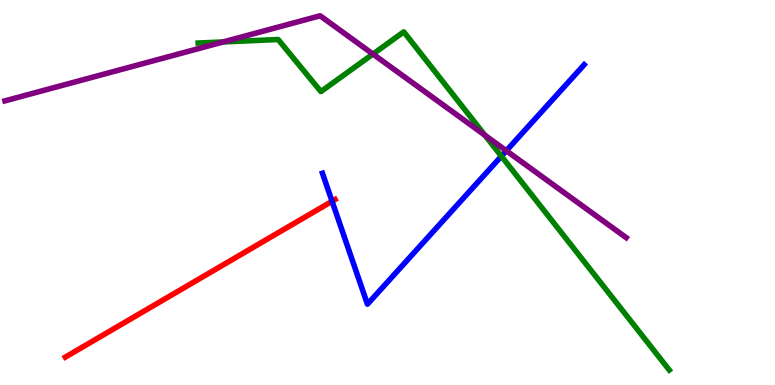[{'lines': ['blue', 'red'], 'intersections': [{'x': 4.28, 'y': 4.77}]}, {'lines': ['green', 'red'], 'intersections': []}, {'lines': ['purple', 'red'], 'intersections': []}, {'lines': ['blue', 'green'], 'intersections': [{'x': 6.47, 'y': 5.94}]}, {'lines': ['blue', 'purple'], 'intersections': [{'x': 6.53, 'y': 6.08}]}, {'lines': ['green', 'purple'], 'intersections': [{'x': 2.88, 'y': 8.91}, {'x': 4.81, 'y': 8.6}, {'x': 6.26, 'y': 6.49}]}]